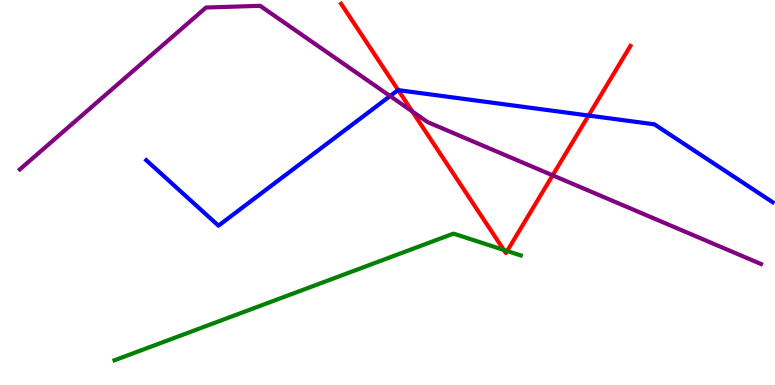[{'lines': ['blue', 'red'], 'intersections': [{'x': 5.14, 'y': 7.66}, {'x': 7.59, 'y': 7.0}]}, {'lines': ['green', 'red'], 'intersections': [{'x': 6.5, 'y': 3.51}, {'x': 6.54, 'y': 3.48}]}, {'lines': ['purple', 'red'], 'intersections': [{'x': 5.32, 'y': 7.11}, {'x': 7.13, 'y': 5.45}]}, {'lines': ['blue', 'green'], 'intersections': []}, {'lines': ['blue', 'purple'], 'intersections': [{'x': 5.03, 'y': 7.51}]}, {'lines': ['green', 'purple'], 'intersections': []}]